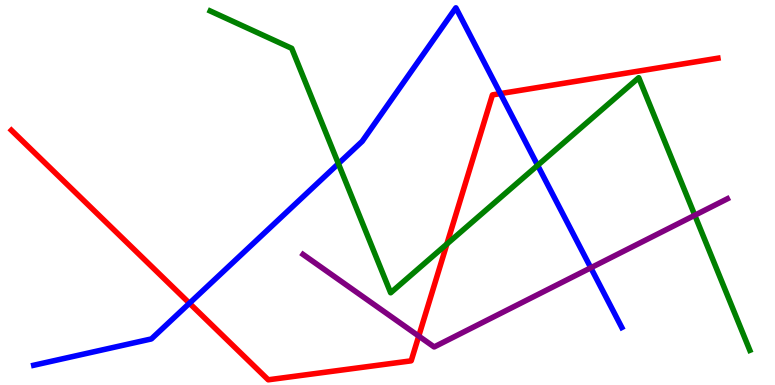[{'lines': ['blue', 'red'], 'intersections': [{'x': 2.44, 'y': 2.12}, {'x': 6.46, 'y': 7.57}]}, {'lines': ['green', 'red'], 'intersections': [{'x': 5.77, 'y': 3.66}]}, {'lines': ['purple', 'red'], 'intersections': [{'x': 5.4, 'y': 1.27}]}, {'lines': ['blue', 'green'], 'intersections': [{'x': 4.37, 'y': 5.75}, {'x': 6.94, 'y': 5.71}]}, {'lines': ['blue', 'purple'], 'intersections': [{'x': 7.62, 'y': 3.04}]}, {'lines': ['green', 'purple'], 'intersections': [{'x': 8.97, 'y': 4.41}]}]